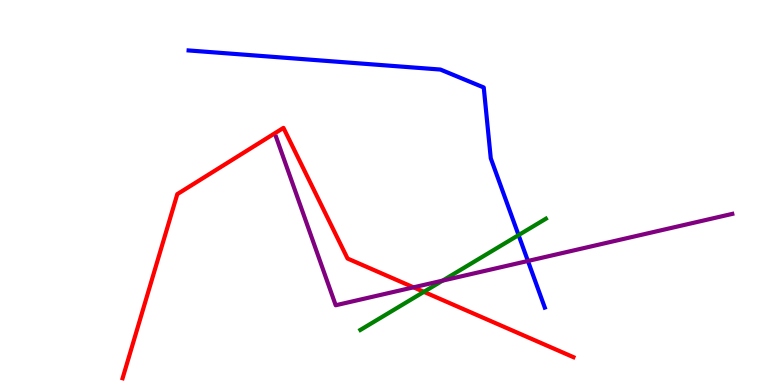[{'lines': ['blue', 'red'], 'intersections': []}, {'lines': ['green', 'red'], 'intersections': [{'x': 5.47, 'y': 2.42}]}, {'lines': ['purple', 'red'], 'intersections': [{'x': 5.34, 'y': 2.54}]}, {'lines': ['blue', 'green'], 'intersections': [{'x': 6.69, 'y': 3.89}]}, {'lines': ['blue', 'purple'], 'intersections': [{'x': 6.81, 'y': 3.22}]}, {'lines': ['green', 'purple'], 'intersections': [{'x': 5.71, 'y': 2.71}]}]